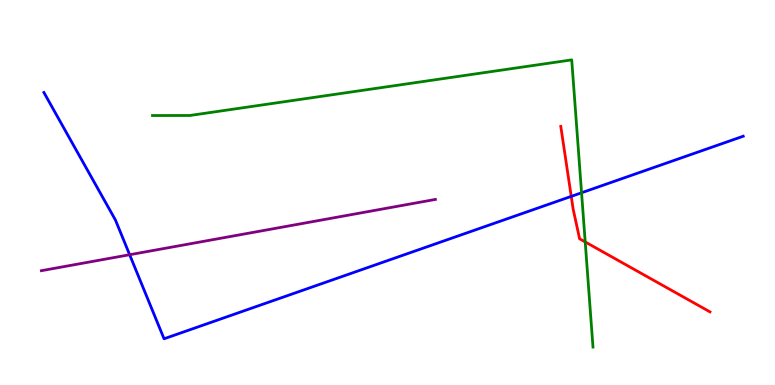[{'lines': ['blue', 'red'], 'intersections': [{'x': 7.37, 'y': 4.9}]}, {'lines': ['green', 'red'], 'intersections': [{'x': 7.55, 'y': 3.72}]}, {'lines': ['purple', 'red'], 'intersections': []}, {'lines': ['blue', 'green'], 'intersections': [{'x': 7.5, 'y': 4.99}]}, {'lines': ['blue', 'purple'], 'intersections': [{'x': 1.67, 'y': 3.38}]}, {'lines': ['green', 'purple'], 'intersections': []}]